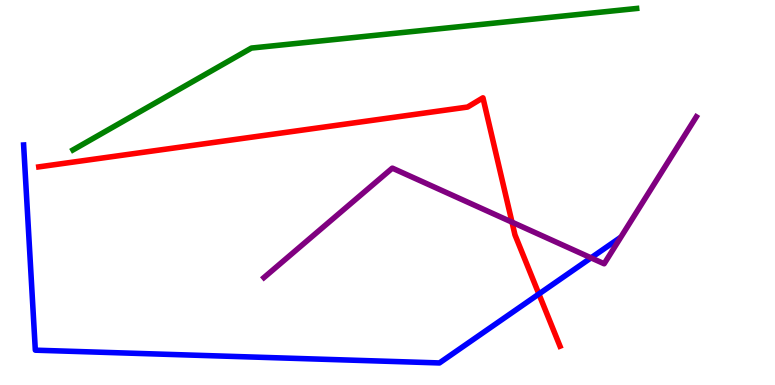[{'lines': ['blue', 'red'], 'intersections': [{'x': 6.95, 'y': 2.36}]}, {'lines': ['green', 'red'], 'intersections': []}, {'lines': ['purple', 'red'], 'intersections': [{'x': 6.61, 'y': 4.23}]}, {'lines': ['blue', 'green'], 'intersections': []}, {'lines': ['blue', 'purple'], 'intersections': [{'x': 7.63, 'y': 3.3}]}, {'lines': ['green', 'purple'], 'intersections': []}]